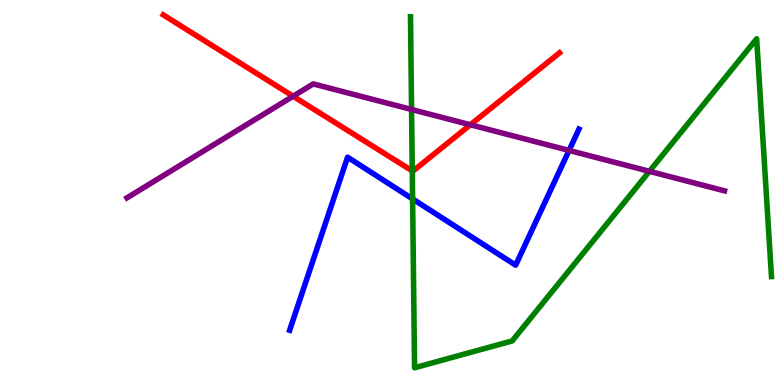[{'lines': ['blue', 'red'], 'intersections': []}, {'lines': ['green', 'red'], 'intersections': [{'x': 5.32, 'y': 5.56}]}, {'lines': ['purple', 'red'], 'intersections': [{'x': 3.78, 'y': 7.5}, {'x': 6.07, 'y': 6.76}]}, {'lines': ['blue', 'green'], 'intersections': [{'x': 5.32, 'y': 4.83}]}, {'lines': ['blue', 'purple'], 'intersections': [{'x': 7.34, 'y': 6.09}]}, {'lines': ['green', 'purple'], 'intersections': [{'x': 5.31, 'y': 7.16}, {'x': 8.38, 'y': 5.55}]}]